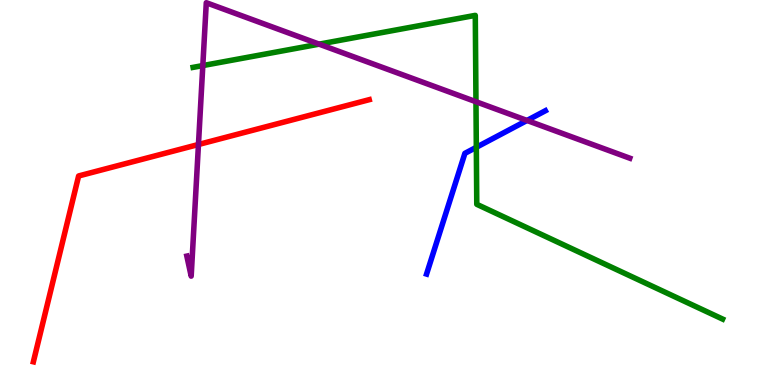[{'lines': ['blue', 'red'], 'intersections': []}, {'lines': ['green', 'red'], 'intersections': []}, {'lines': ['purple', 'red'], 'intersections': [{'x': 2.56, 'y': 6.25}]}, {'lines': ['blue', 'green'], 'intersections': [{'x': 6.15, 'y': 6.17}]}, {'lines': ['blue', 'purple'], 'intersections': [{'x': 6.8, 'y': 6.87}]}, {'lines': ['green', 'purple'], 'intersections': [{'x': 2.62, 'y': 8.3}, {'x': 4.12, 'y': 8.85}, {'x': 6.14, 'y': 7.36}]}]